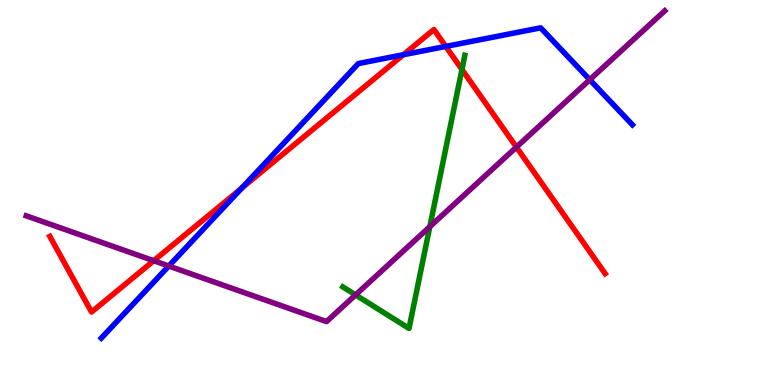[{'lines': ['blue', 'red'], 'intersections': [{'x': 3.12, 'y': 5.12}, {'x': 5.2, 'y': 8.58}, {'x': 5.75, 'y': 8.79}]}, {'lines': ['green', 'red'], 'intersections': [{'x': 5.96, 'y': 8.2}]}, {'lines': ['purple', 'red'], 'intersections': [{'x': 1.98, 'y': 3.23}, {'x': 6.66, 'y': 6.18}]}, {'lines': ['blue', 'green'], 'intersections': []}, {'lines': ['blue', 'purple'], 'intersections': [{'x': 2.18, 'y': 3.09}, {'x': 7.61, 'y': 7.93}]}, {'lines': ['green', 'purple'], 'intersections': [{'x': 4.59, 'y': 2.34}, {'x': 5.55, 'y': 4.11}]}]